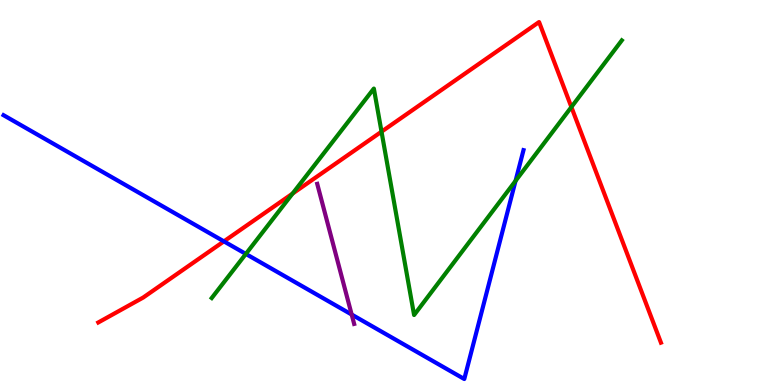[{'lines': ['blue', 'red'], 'intersections': [{'x': 2.89, 'y': 3.73}]}, {'lines': ['green', 'red'], 'intersections': [{'x': 3.78, 'y': 4.97}, {'x': 4.92, 'y': 6.58}, {'x': 7.37, 'y': 7.22}]}, {'lines': ['purple', 'red'], 'intersections': []}, {'lines': ['blue', 'green'], 'intersections': [{'x': 3.17, 'y': 3.4}, {'x': 6.65, 'y': 5.3}]}, {'lines': ['blue', 'purple'], 'intersections': [{'x': 4.54, 'y': 1.83}]}, {'lines': ['green', 'purple'], 'intersections': []}]